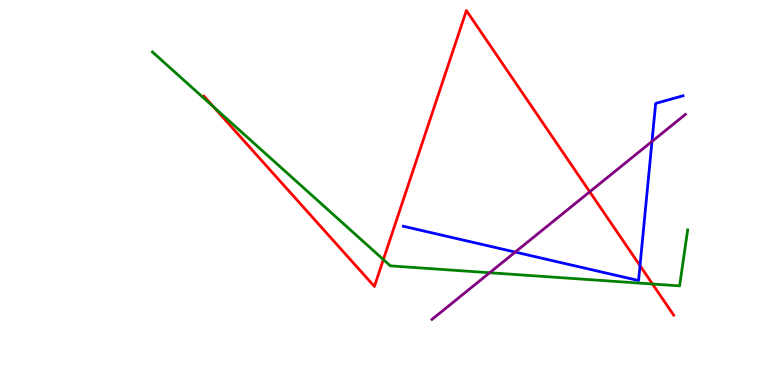[{'lines': ['blue', 'red'], 'intersections': [{'x': 8.26, 'y': 3.1}]}, {'lines': ['green', 'red'], 'intersections': [{'x': 2.76, 'y': 7.22}, {'x': 4.95, 'y': 3.26}, {'x': 8.42, 'y': 2.62}]}, {'lines': ['purple', 'red'], 'intersections': [{'x': 7.61, 'y': 5.02}]}, {'lines': ['blue', 'green'], 'intersections': []}, {'lines': ['blue', 'purple'], 'intersections': [{'x': 6.65, 'y': 3.45}, {'x': 8.41, 'y': 6.33}]}, {'lines': ['green', 'purple'], 'intersections': [{'x': 6.32, 'y': 2.92}]}]